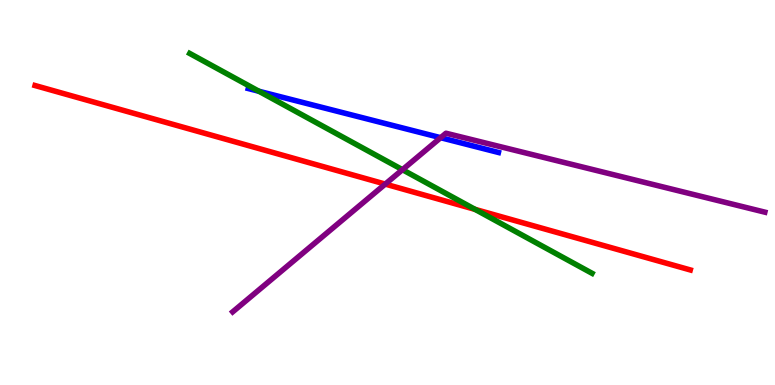[{'lines': ['blue', 'red'], 'intersections': []}, {'lines': ['green', 'red'], 'intersections': [{'x': 6.13, 'y': 4.56}]}, {'lines': ['purple', 'red'], 'intersections': [{'x': 4.97, 'y': 5.22}]}, {'lines': ['blue', 'green'], 'intersections': [{'x': 3.34, 'y': 7.63}]}, {'lines': ['blue', 'purple'], 'intersections': [{'x': 5.69, 'y': 6.42}]}, {'lines': ['green', 'purple'], 'intersections': [{'x': 5.19, 'y': 5.59}]}]